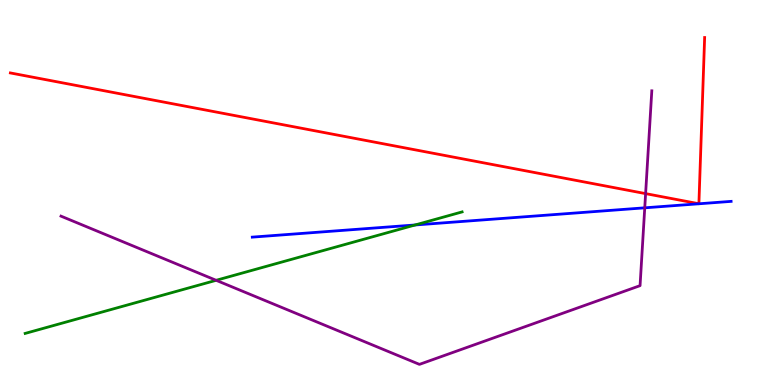[{'lines': ['blue', 'red'], 'intersections': []}, {'lines': ['green', 'red'], 'intersections': []}, {'lines': ['purple', 'red'], 'intersections': [{'x': 8.33, 'y': 4.97}]}, {'lines': ['blue', 'green'], 'intersections': [{'x': 5.36, 'y': 4.16}]}, {'lines': ['blue', 'purple'], 'intersections': [{'x': 8.32, 'y': 4.6}]}, {'lines': ['green', 'purple'], 'intersections': [{'x': 2.79, 'y': 2.72}]}]